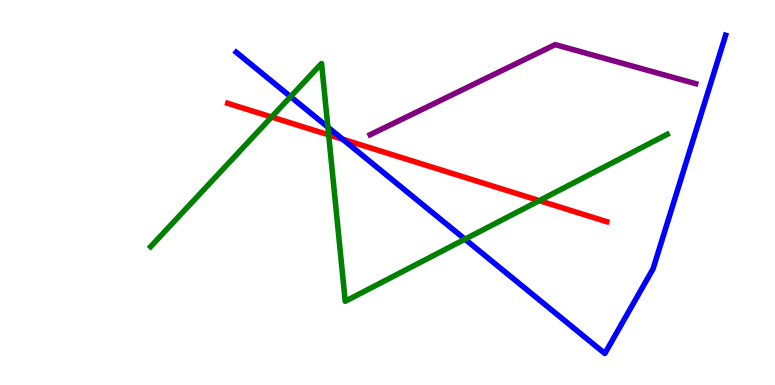[{'lines': ['blue', 'red'], 'intersections': [{'x': 4.42, 'y': 6.38}]}, {'lines': ['green', 'red'], 'intersections': [{'x': 3.5, 'y': 6.96}, {'x': 4.24, 'y': 6.5}, {'x': 6.96, 'y': 4.79}]}, {'lines': ['purple', 'red'], 'intersections': []}, {'lines': ['blue', 'green'], 'intersections': [{'x': 3.75, 'y': 7.49}, {'x': 4.23, 'y': 6.7}, {'x': 6.0, 'y': 3.79}]}, {'lines': ['blue', 'purple'], 'intersections': []}, {'lines': ['green', 'purple'], 'intersections': []}]